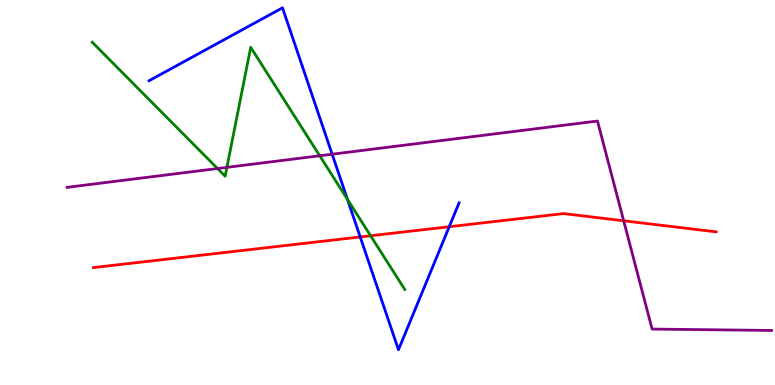[{'lines': ['blue', 'red'], 'intersections': [{'x': 4.65, 'y': 3.85}, {'x': 5.8, 'y': 4.11}]}, {'lines': ['green', 'red'], 'intersections': [{'x': 4.78, 'y': 3.88}]}, {'lines': ['purple', 'red'], 'intersections': [{'x': 8.05, 'y': 4.27}]}, {'lines': ['blue', 'green'], 'intersections': [{'x': 4.48, 'y': 4.82}]}, {'lines': ['blue', 'purple'], 'intersections': [{'x': 4.29, 'y': 5.99}]}, {'lines': ['green', 'purple'], 'intersections': [{'x': 2.81, 'y': 5.62}, {'x': 2.93, 'y': 5.65}, {'x': 4.13, 'y': 5.95}]}]